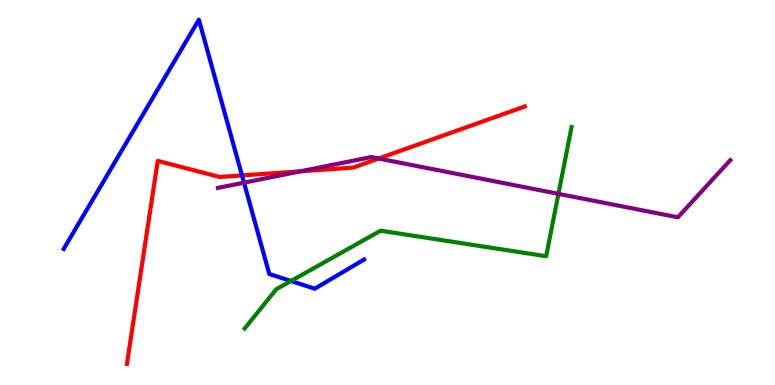[{'lines': ['blue', 'red'], 'intersections': [{'x': 3.12, 'y': 5.44}]}, {'lines': ['green', 'red'], 'intersections': []}, {'lines': ['purple', 'red'], 'intersections': [{'x': 3.88, 'y': 5.55}, {'x': 4.89, 'y': 5.88}]}, {'lines': ['blue', 'green'], 'intersections': [{'x': 3.75, 'y': 2.7}]}, {'lines': ['blue', 'purple'], 'intersections': [{'x': 3.15, 'y': 5.26}]}, {'lines': ['green', 'purple'], 'intersections': [{'x': 7.21, 'y': 4.97}]}]